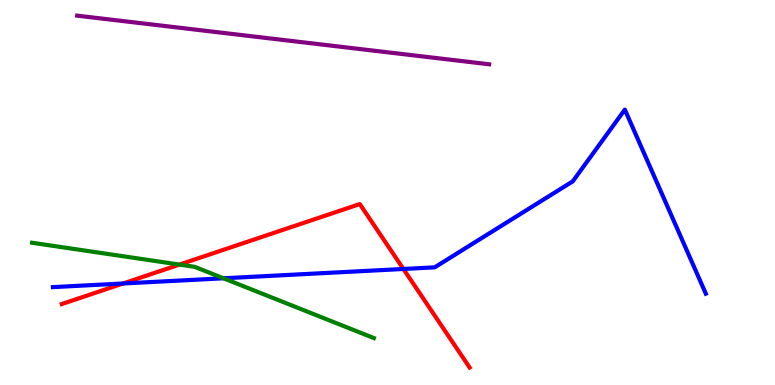[{'lines': ['blue', 'red'], 'intersections': [{'x': 1.59, 'y': 2.64}, {'x': 5.21, 'y': 3.01}]}, {'lines': ['green', 'red'], 'intersections': [{'x': 2.32, 'y': 3.13}]}, {'lines': ['purple', 'red'], 'intersections': []}, {'lines': ['blue', 'green'], 'intersections': [{'x': 2.88, 'y': 2.77}]}, {'lines': ['blue', 'purple'], 'intersections': []}, {'lines': ['green', 'purple'], 'intersections': []}]